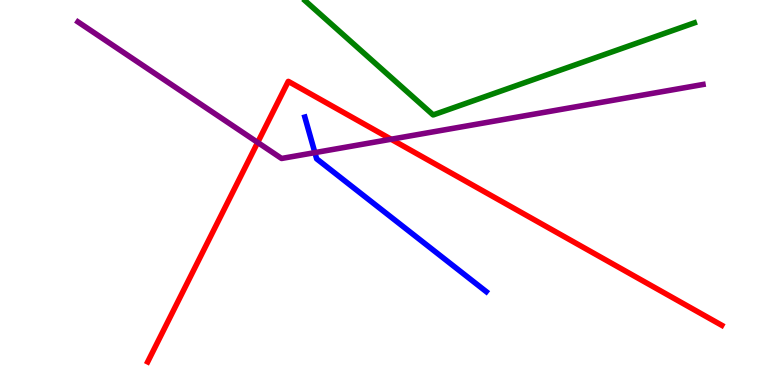[{'lines': ['blue', 'red'], 'intersections': []}, {'lines': ['green', 'red'], 'intersections': []}, {'lines': ['purple', 'red'], 'intersections': [{'x': 3.32, 'y': 6.3}, {'x': 5.05, 'y': 6.38}]}, {'lines': ['blue', 'green'], 'intersections': []}, {'lines': ['blue', 'purple'], 'intersections': [{'x': 4.06, 'y': 6.04}]}, {'lines': ['green', 'purple'], 'intersections': []}]